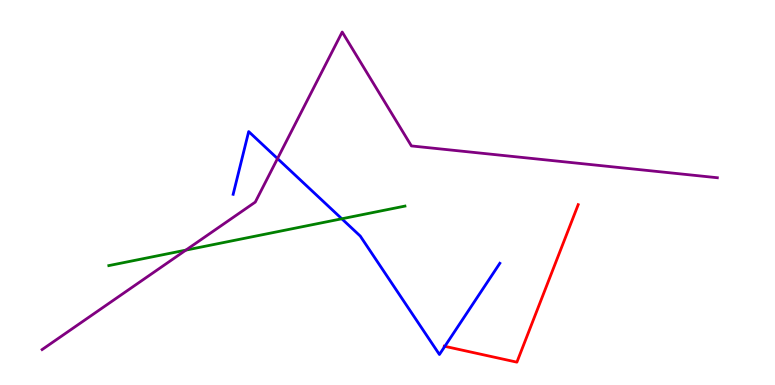[{'lines': ['blue', 'red'], 'intersections': [{'x': 5.74, 'y': 1.0}]}, {'lines': ['green', 'red'], 'intersections': []}, {'lines': ['purple', 'red'], 'intersections': []}, {'lines': ['blue', 'green'], 'intersections': [{'x': 4.41, 'y': 4.32}]}, {'lines': ['blue', 'purple'], 'intersections': [{'x': 3.58, 'y': 5.88}]}, {'lines': ['green', 'purple'], 'intersections': [{'x': 2.4, 'y': 3.5}]}]